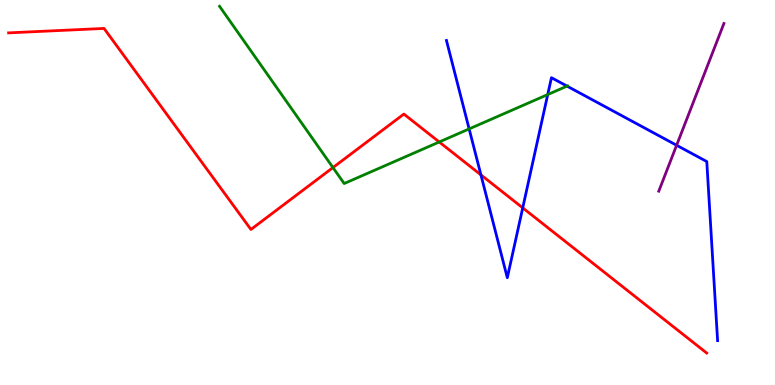[{'lines': ['blue', 'red'], 'intersections': [{'x': 6.21, 'y': 5.46}, {'x': 6.74, 'y': 4.6}]}, {'lines': ['green', 'red'], 'intersections': [{'x': 4.3, 'y': 5.65}, {'x': 5.67, 'y': 6.31}]}, {'lines': ['purple', 'red'], 'intersections': []}, {'lines': ['blue', 'green'], 'intersections': [{'x': 6.05, 'y': 6.65}, {'x': 7.07, 'y': 7.54}, {'x': 7.32, 'y': 7.76}]}, {'lines': ['blue', 'purple'], 'intersections': [{'x': 8.73, 'y': 6.23}]}, {'lines': ['green', 'purple'], 'intersections': []}]